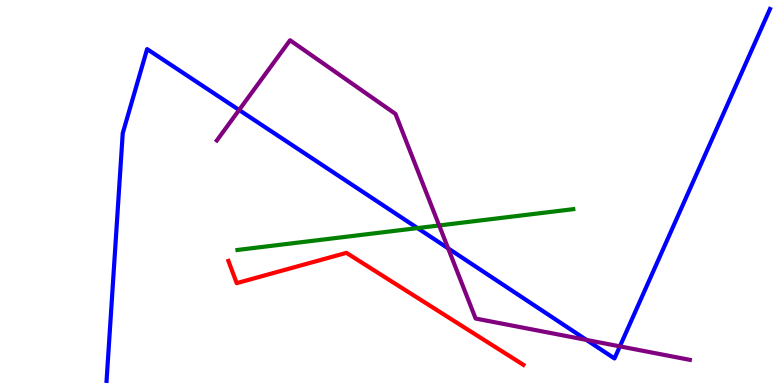[{'lines': ['blue', 'red'], 'intersections': []}, {'lines': ['green', 'red'], 'intersections': []}, {'lines': ['purple', 'red'], 'intersections': []}, {'lines': ['blue', 'green'], 'intersections': [{'x': 5.39, 'y': 4.08}]}, {'lines': ['blue', 'purple'], 'intersections': [{'x': 3.09, 'y': 7.14}, {'x': 5.78, 'y': 3.55}, {'x': 7.57, 'y': 1.17}, {'x': 8.0, 'y': 1.0}]}, {'lines': ['green', 'purple'], 'intersections': [{'x': 5.67, 'y': 4.14}]}]